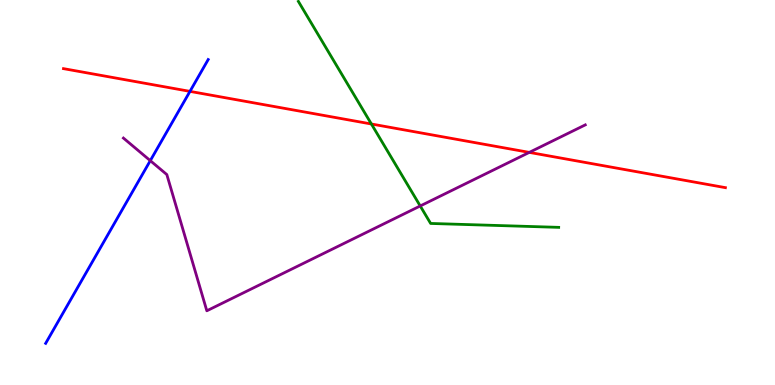[{'lines': ['blue', 'red'], 'intersections': [{'x': 2.45, 'y': 7.63}]}, {'lines': ['green', 'red'], 'intersections': [{'x': 4.79, 'y': 6.78}]}, {'lines': ['purple', 'red'], 'intersections': [{'x': 6.83, 'y': 6.04}]}, {'lines': ['blue', 'green'], 'intersections': []}, {'lines': ['blue', 'purple'], 'intersections': [{'x': 1.94, 'y': 5.83}]}, {'lines': ['green', 'purple'], 'intersections': [{'x': 5.42, 'y': 4.65}]}]